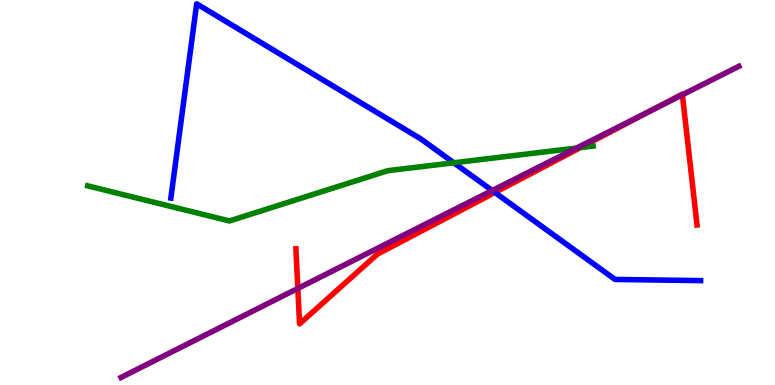[{'lines': ['blue', 'red'], 'intersections': [{'x': 6.39, 'y': 5.0}]}, {'lines': ['green', 'red'], 'intersections': [{'x': 7.49, 'y': 6.17}]}, {'lines': ['purple', 'red'], 'intersections': [{'x': 3.84, 'y': 2.51}, {'x': 8.4, 'y': 7.13}, {'x': 8.8, 'y': 7.54}]}, {'lines': ['blue', 'green'], 'intersections': [{'x': 5.86, 'y': 5.77}]}, {'lines': ['blue', 'purple'], 'intersections': [{'x': 6.35, 'y': 5.05}]}, {'lines': ['green', 'purple'], 'intersections': [{'x': 7.44, 'y': 6.15}]}]